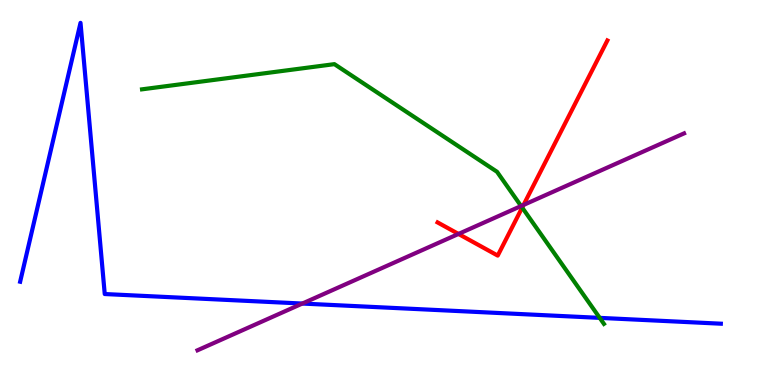[{'lines': ['blue', 'red'], 'intersections': []}, {'lines': ['green', 'red'], 'intersections': [{'x': 6.74, 'y': 4.61}]}, {'lines': ['purple', 'red'], 'intersections': [{'x': 5.92, 'y': 3.92}, {'x': 6.76, 'y': 4.68}]}, {'lines': ['blue', 'green'], 'intersections': [{'x': 7.74, 'y': 1.74}]}, {'lines': ['blue', 'purple'], 'intersections': [{'x': 3.9, 'y': 2.12}]}, {'lines': ['green', 'purple'], 'intersections': [{'x': 6.72, 'y': 4.65}]}]